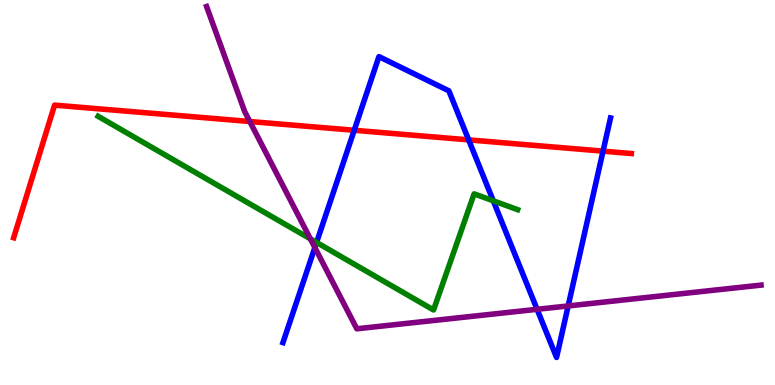[{'lines': ['blue', 'red'], 'intersections': [{'x': 4.57, 'y': 6.62}, {'x': 6.05, 'y': 6.37}, {'x': 7.78, 'y': 6.07}]}, {'lines': ['green', 'red'], 'intersections': []}, {'lines': ['purple', 'red'], 'intersections': [{'x': 3.22, 'y': 6.84}]}, {'lines': ['blue', 'green'], 'intersections': [{'x': 4.08, 'y': 3.7}, {'x': 6.36, 'y': 4.78}]}, {'lines': ['blue', 'purple'], 'intersections': [{'x': 4.06, 'y': 3.57}, {'x': 6.93, 'y': 1.97}, {'x': 7.33, 'y': 2.05}]}, {'lines': ['green', 'purple'], 'intersections': [{'x': 4.01, 'y': 3.8}]}]